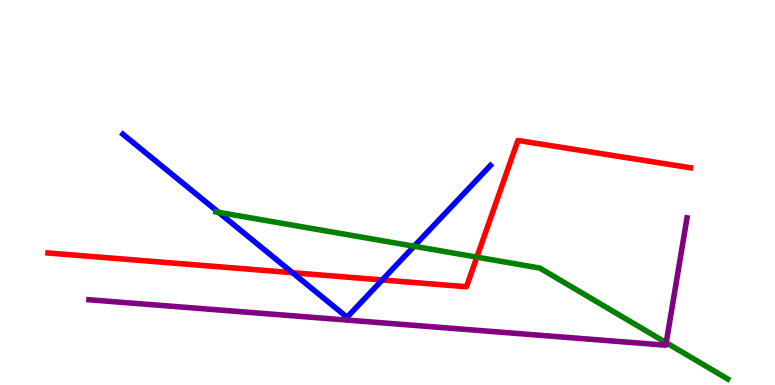[{'lines': ['blue', 'red'], 'intersections': [{'x': 3.77, 'y': 2.92}, {'x': 4.93, 'y': 2.73}]}, {'lines': ['green', 'red'], 'intersections': [{'x': 6.15, 'y': 3.32}]}, {'lines': ['purple', 'red'], 'intersections': []}, {'lines': ['blue', 'green'], 'intersections': [{'x': 2.82, 'y': 4.49}, {'x': 5.34, 'y': 3.6}]}, {'lines': ['blue', 'purple'], 'intersections': []}, {'lines': ['green', 'purple'], 'intersections': [{'x': 8.6, 'y': 1.1}]}]